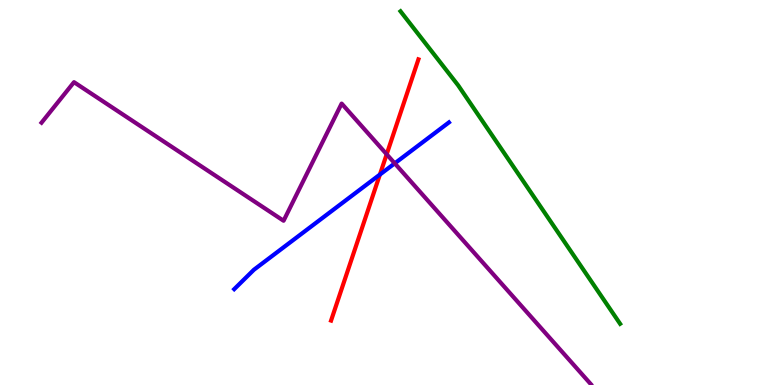[{'lines': ['blue', 'red'], 'intersections': [{'x': 4.9, 'y': 5.47}]}, {'lines': ['green', 'red'], 'intersections': []}, {'lines': ['purple', 'red'], 'intersections': [{'x': 4.99, 'y': 5.99}]}, {'lines': ['blue', 'green'], 'intersections': []}, {'lines': ['blue', 'purple'], 'intersections': [{'x': 5.09, 'y': 5.76}]}, {'lines': ['green', 'purple'], 'intersections': []}]